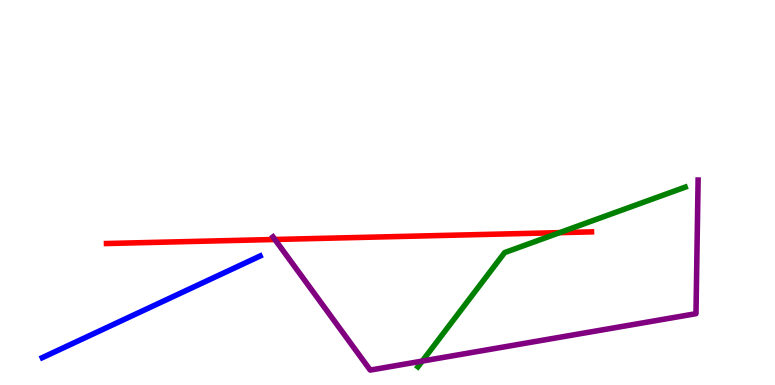[{'lines': ['blue', 'red'], 'intersections': []}, {'lines': ['green', 'red'], 'intersections': [{'x': 7.22, 'y': 3.96}]}, {'lines': ['purple', 'red'], 'intersections': [{'x': 3.55, 'y': 3.78}]}, {'lines': ['blue', 'green'], 'intersections': []}, {'lines': ['blue', 'purple'], 'intersections': []}, {'lines': ['green', 'purple'], 'intersections': [{'x': 5.45, 'y': 0.621}]}]